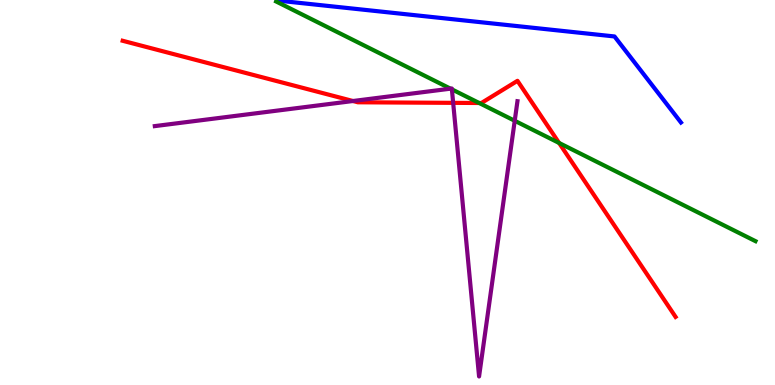[{'lines': ['blue', 'red'], 'intersections': []}, {'lines': ['green', 'red'], 'intersections': [{'x': 6.18, 'y': 7.32}, {'x': 7.21, 'y': 6.29}]}, {'lines': ['purple', 'red'], 'intersections': [{'x': 4.55, 'y': 7.38}, {'x': 5.85, 'y': 7.33}]}, {'lines': ['blue', 'green'], 'intersections': []}, {'lines': ['blue', 'purple'], 'intersections': []}, {'lines': ['green', 'purple'], 'intersections': [{'x': 5.81, 'y': 7.7}, {'x': 5.83, 'y': 7.68}, {'x': 6.64, 'y': 6.86}]}]